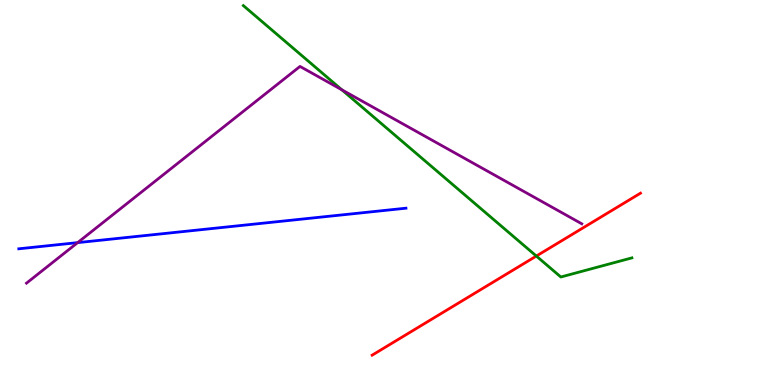[{'lines': ['blue', 'red'], 'intersections': []}, {'lines': ['green', 'red'], 'intersections': [{'x': 6.92, 'y': 3.35}]}, {'lines': ['purple', 'red'], 'intersections': []}, {'lines': ['blue', 'green'], 'intersections': []}, {'lines': ['blue', 'purple'], 'intersections': [{'x': 1.0, 'y': 3.7}]}, {'lines': ['green', 'purple'], 'intersections': [{'x': 4.41, 'y': 7.67}]}]